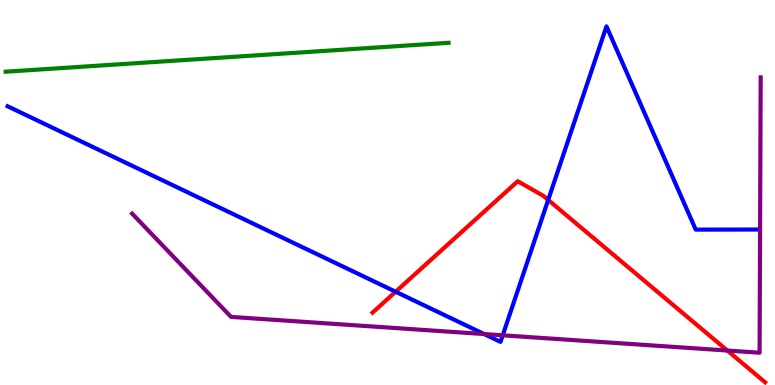[{'lines': ['blue', 'red'], 'intersections': [{'x': 5.1, 'y': 2.42}, {'x': 7.07, 'y': 4.81}]}, {'lines': ['green', 'red'], 'intersections': []}, {'lines': ['purple', 'red'], 'intersections': [{'x': 9.39, 'y': 0.895}]}, {'lines': ['blue', 'green'], 'intersections': []}, {'lines': ['blue', 'purple'], 'intersections': [{'x': 6.25, 'y': 1.32}, {'x': 6.49, 'y': 1.29}]}, {'lines': ['green', 'purple'], 'intersections': []}]